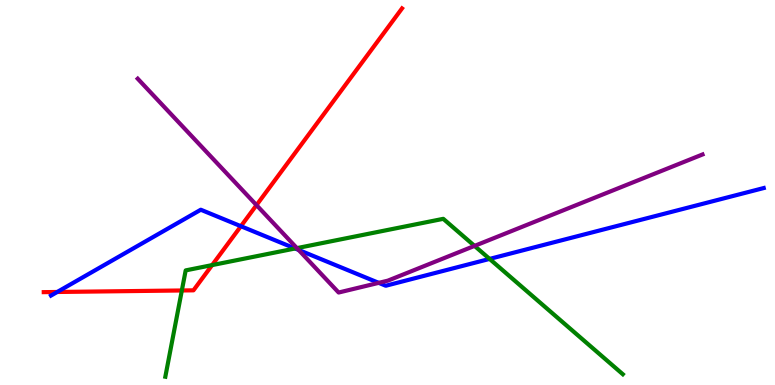[{'lines': ['blue', 'red'], 'intersections': [{'x': 0.739, 'y': 2.42}, {'x': 3.11, 'y': 4.12}]}, {'lines': ['green', 'red'], 'intersections': [{'x': 2.35, 'y': 2.46}, {'x': 2.74, 'y': 3.11}]}, {'lines': ['purple', 'red'], 'intersections': [{'x': 3.31, 'y': 4.67}]}, {'lines': ['blue', 'green'], 'intersections': [{'x': 3.81, 'y': 3.55}, {'x': 6.32, 'y': 3.27}]}, {'lines': ['blue', 'purple'], 'intersections': [{'x': 3.85, 'y': 3.51}, {'x': 4.89, 'y': 2.65}]}, {'lines': ['green', 'purple'], 'intersections': [{'x': 3.83, 'y': 3.56}, {'x': 6.12, 'y': 3.61}]}]